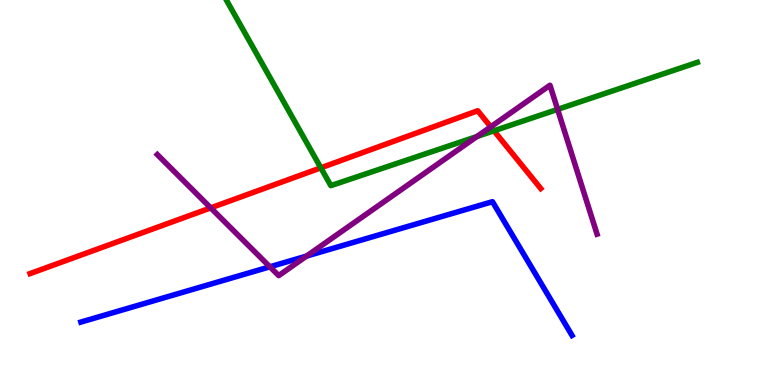[{'lines': ['blue', 'red'], 'intersections': []}, {'lines': ['green', 'red'], 'intersections': [{'x': 4.14, 'y': 5.64}, {'x': 6.37, 'y': 6.6}]}, {'lines': ['purple', 'red'], 'intersections': [{'x': 2.72, 'y': 4.6}, {'x': 6.33, 'y': 6.71}]}, {'lines': ['blue', 'green'], 'intersections': []}, {'lines': ['blue', 'purple'], 'intersections': [{'x': 3.48, 'y': 3.07}, {'x': 3.96, 'y': 3.35}]}, {'lines': ['green', 'purple'], 'intersections': [{'x': 6.15, 'y': 6.45}, {'x': 7.19, 'y': 7.16}]}]